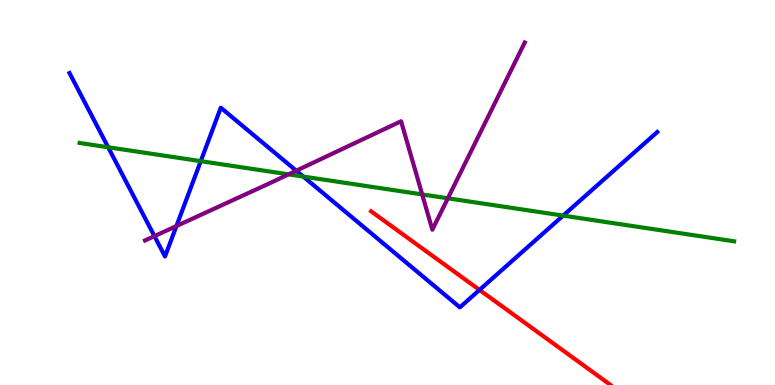[{'lines': ['blue', 'red'], 'intersections': [{'x': 6.19, 'y': 2.47}]}, {'lines': ['green', 'red'], 'intersections': []}, {'lines': ['purple', 'red'], 'intersections': []}, {'lines': ['blue', 'green'], 'intersections': [{'x': 1.4, 'y': 6.18}, {'x': 2.59, 'y': 5.81}, {'x': 3.91, 'y': 5.41}, {'x': 7.27, 'y': 4.4}]}, {'lines': ['blue', 'purple'], 'intersections': [{'x': 1.99, 'y': 3.87}, {'x': 2.28, 'y': 4.13}, {'x': 3.82, 'y': 5.57}]}, {'lines': ['green', 'purple'], 'intersections': [{'x': 3.72, 'y': 5.47}, {'x': 5.45, 'y': 4.95}, {'x': 5.78, 'y': 4.85}]}]